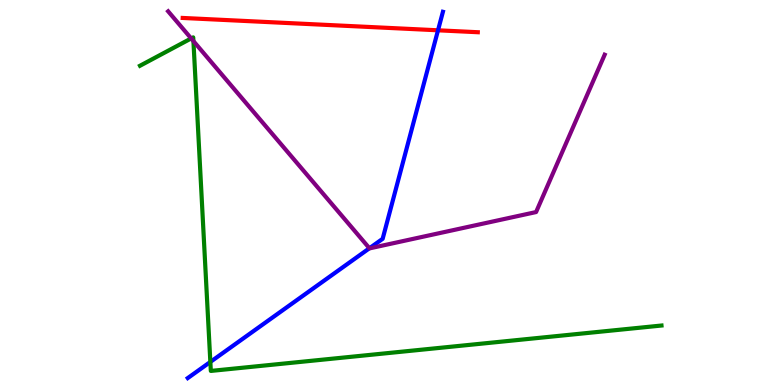[{'lines': ['blue', 'red'], 'intersections': [{'x': 5.65, 'y': 9.21}]}, {'lines': ['green', 'red'], 'intersections': []}, {'lines': ['purple', 'red'], 'intersections': []}, {'lines': ['blue', 'green'], 'intersections': [{'x': 2.71, 'y': 0.599}]}, {'lines': ['blue', 'purple'], 'intersections': [{'x': 4.77, 'y': 3.55}]}, {'lines': ['green', 'purple'], 'intersections': [{'x': 2.47, 'y': 9.0}, {'x': 2.5, 'y': 8.93}]}]